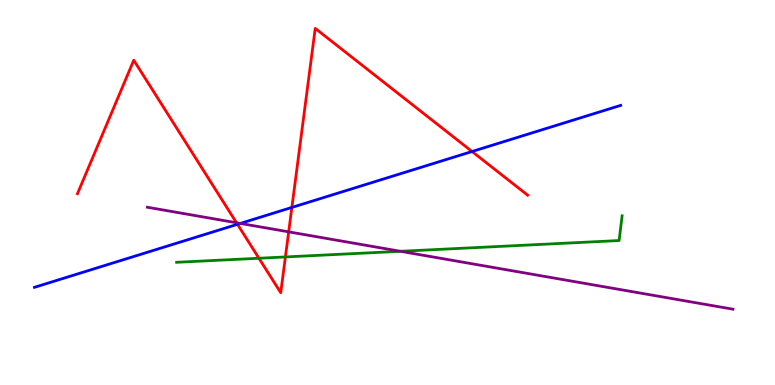[{'lines': ['blue', 'red'], 'intersections': [{'x': 3.06, 'y': 4.17}, {'x': 3.77, 'y': 4.61}, {'x': 6.09, 'y': 6.06}]}, {'lines': ['green', 'red'], 'intersections': [{'x': 3.34, 'y': 3.29}, {'x': 3.68, 'y': 3.33}]}, {'lines': ['purple', 'red'], 'intersections': [{'x': 3.05, 'y': 4.21}, {'x': 3.72, 'y': 3.98}]}, {'lines': ['blue', 'green'], 'intersections': []}, {'lines': ['blue', 'purple'], 'intersections': [{'x': 3.1, 'y': 4.2}]}, {'lines': ['green', 'purple'], 'intersections': [{'x': 5.17, 'y': 3.47}]}]